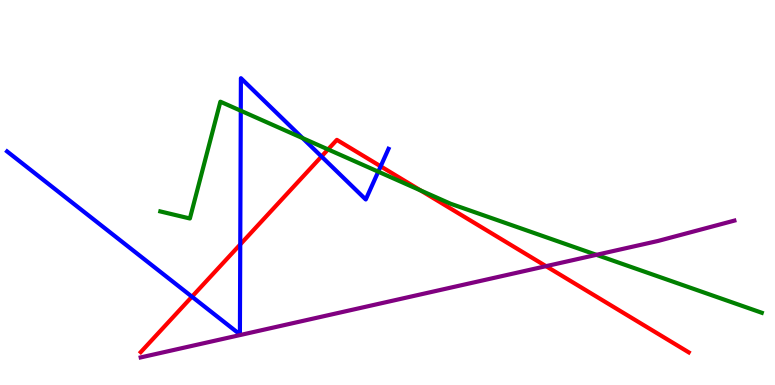[{'lines': ['blue', 'red'], 'intersections': [{'x': 2.48, 'y': 2.29}, {'x': 3.1, 'y': 3.65}, {'x': 4.15, 'y': 5.94}, {'x': 4.91, 'y': 5.68}]}, {'lines': ['green', 'red'], 'intersections': [{'x': 4.23, 'y': 6.12}, {'x': 5.43, 'y': 5.05}]}, {'lines': ['purple', 'red'], 'intersections': [{'x': 7.05, 'y': 3.09}]}, {'lines': ['blue', 'green'], 'intersections': [{'x': 3.11, 'y': 7.12}, {'x': 3.9, 'y': 6.41}, {'x': 4.88, 'y': 5.54}]}, {'lines': ['blue', 'purple'], 'intersections': []}, {'lines': ['green', 'purple'], 'intersections': [{'x': 7.7, 'y': 3.38}]}]